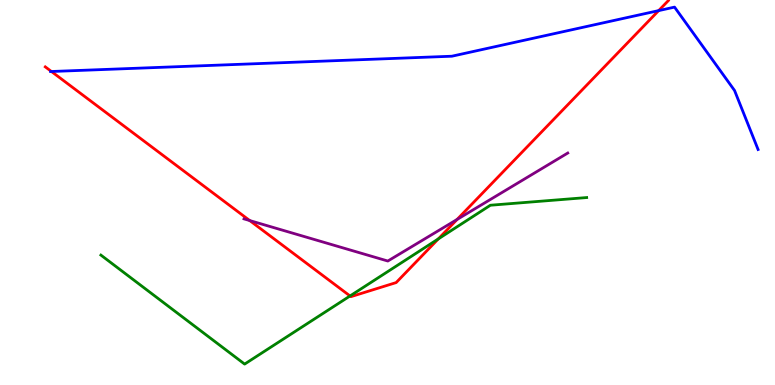[{'lines': ['blue', 'red'], 'intersections': [{'x': 0.664, 'y': 8.14}, {'x': 8.5, 'y': 9.72}]}, {'lines': ['green', 'red'], 'intersections': [{'x': 4.52, 'y': 2.31}, {'x': 5.66, 'y': 3.79}]}, {'lines': ['purple', 'red'], 'intersections': [{'x': 3.22, 'y': 4.27}, {'x': 5.9, 'y': 4.3}]}, {'lines': ['blue', 'green'], 'intersections': []}, {'lines': ['blue', 'purple'], 'intersections': []}, {'lines': ['green', 'purple'], 'intersections': []}]